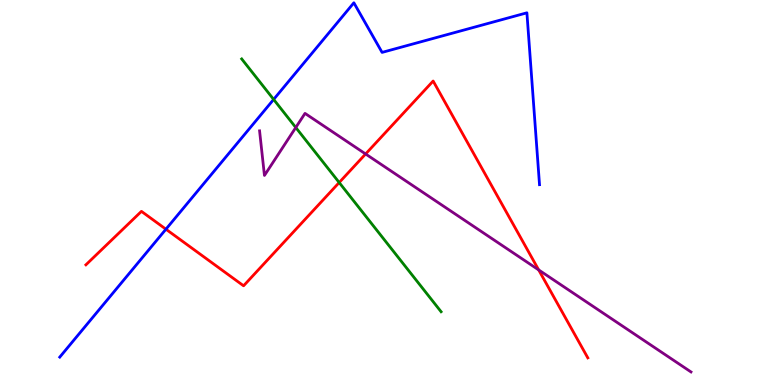[{'lines': ['blue', 'red'], 'intersections': [{'x': 2.14, 'y': 4.05}]}, {'lines': ['green', 'red'], 'intersections': [{'x': 4.38, 'y': 5.26}]}, {'lines': ['purple', 'red'], 'intersections': [{'x': 4.72, 'y': 6.0}, {'x': 6.95, 'y': 2.99}]}, {'lines': ['blue', 'green'], 'intersections': [{'x': 3.53, 'y': 7.42}]}, {'lines': ['blue', 'purple'], 'intersections': []}, {'lines': ['green', 'purple'], 'intersections': [{'x': 3.82, 'y': 6.69}]}]